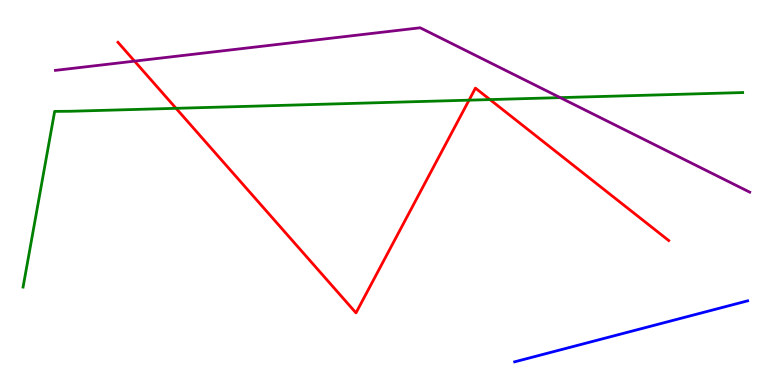[{'lines': ['blue', 'red'], 'intersections': []}, {'lines': ['green', 'red'], 'intersections': [{'x': 2.27, 'y': 7.19}, {'x': 6.05, 'y': 7.4}, {'x': 6.32, 'y': 7.41}]}, {'lines': ['purple', 'red'], 'intersections': [{'x': 1.74, 'y': 8.41}]}, {'lines': ['blue', 'green'], 'intersections': []}, {'lines': ['blue', 'purple'], 'intersections': []}, {'lines': ['green', 'purple'], 'intersections': [{'x': 7.23, 'y': 7.46}]}]